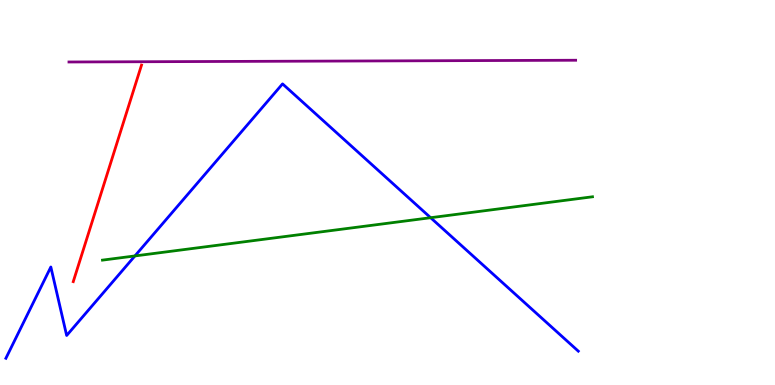[{'lines': ['blue', 'red'], 'intersections': []}, {'lines': ['green', 'red'], 'intersections': []}, {'lines': ['purple', 'red'], 'intersections': []}, {'lines': ['blue', 'green'], 'intersections': [{'x': 1.74, 'y': 3.35}, {'x': 5.56, 'y': 4.35}]}, {'lines': ['blue', 'purple'], 'intersections': []}, {'lines': ['green', 'purple'], 'intersections': []}]